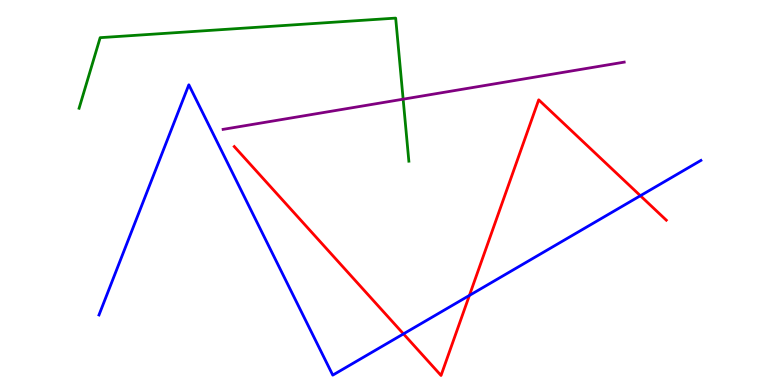[{'lines': ['blue', 'red'], 'intersections': [{'x': 5.21, 'y': 1.33}, {'x': 6.06, 'y': 2.33}, {'x': 8.26, 'y': 4.92}]}, {'lines': ['green', 'red'], 'intersections': []}, {'lines': ['purple', 'red'], 'intersections': []}, {'lines': ['blue', 'green'], 'intersections': []}, {'lines': ['blue', 'purple'], 'intersections': []}, {'lines': ['green', 'purple'], 'intersections': [{'x': 5.2, 'y': 7.42}]}]